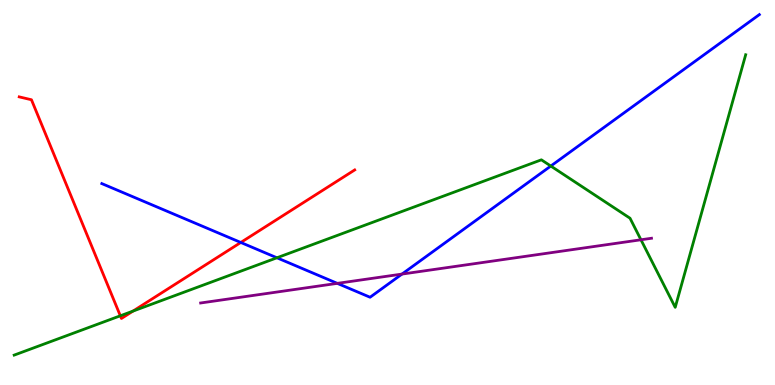[{'lines': ['blue', 'red'], 'intersections': [{'x': 3.11, 'y': 3.7}]}, {'lines': ['green', 'red'], 'intersections': [{'x': 1.55, 'y': 1.8}, {'x': 1.72, 'y': 1.92}]}, {'lines': ['purple', 'red'], 'intersections': []}, {'lines': ['blue', 'green'], 'intersections': [{'x': 3.57, 'y': 3.3}, {'x': 7.11, 'y': 5.69}]}, {'lines': ['blue', 'purple'], 'intersections': [{'x': 4.35, 'y': 2.64}, {'x': 5.19, 'y': 2.88}]}, {'lines': ['green', 'purple'], 'intersections': [{'x': 8.27, 'y': 3.77}]}]